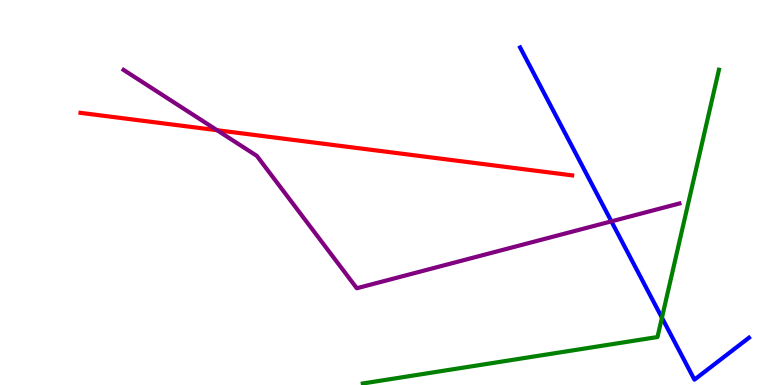[{'lines': ['blue', 'red'], 'intersections': []}, {'lines': ['green', 'red'], 'intersections': []}, {'lines': ['purple', 'red'], 'intersections': [{'x': 2.8, 'y': 6.62}]}, {'lines': ['blue', 'green'], 'intersections': [{'x': 8.54, 'y': 1.75}]}, {'lines': ['blue', 'purple'], 'intersections': [{'x': 7.89, 'y': 4.25}]}, {'lines': ['green', 'purple'], 'intersections': []}]